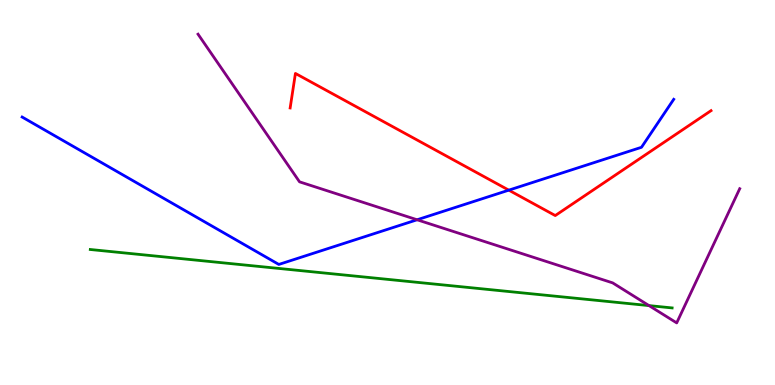[{'lines': ['blue', 'red'], 'intersections': [{'x': 6.57, 'y': 5.06}]}, {'lines': ['green', 'red'], 'intersections': []}, {'lines': ['purple', 'red'], 'intersections': []}, {'lines': ['blue', 'green'], 'intersections': []}, {'lines': ['blue', 'purple'], 'intersections': [{'x': 5.38, 'y': 4.29}]}, {'lines': ['green', 'purple'], 'intersections': [{'x': 8.37, 'y': 2.06}]}]